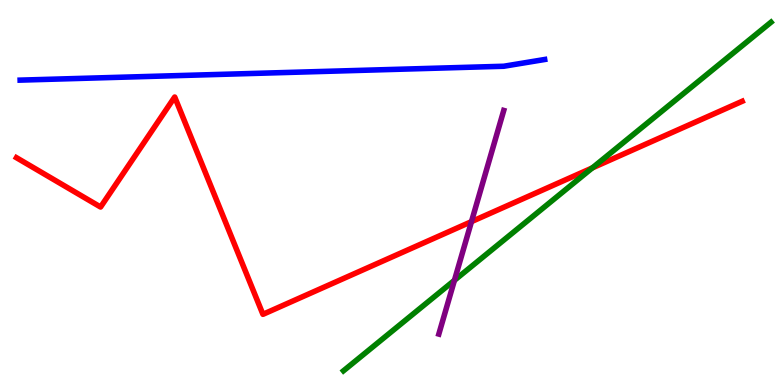[{'lines': ['blue', 'red'], 'intersections': []}, {'lines': ['green', 'red'], 'intersections': [{'x': 7.64, 'y': 5.64}]}, {'lines': ['purple', 'red'], 'intersections': [{'x': 6.08, 'y': 4.24}]}, {'lines': ['blue', 'green'], 'intersections': []}, {'lines': ['blue', 'purple'], 'intersections': []}, {'lines': ['green', 'purple'], 'intersections': [{'x': 5.86, 'y': 2.72}]}]